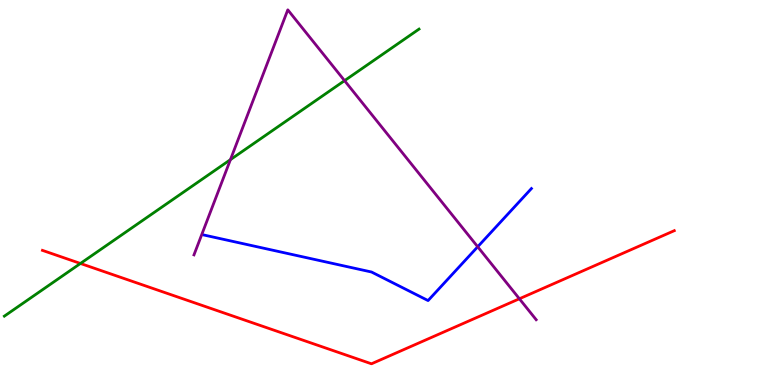[{'lines': ['blue', 'red'], 'intersections': []}, {'lines': ['green', 'red'], 'intersections': [{'x': 1.04, 'y': 3.16}]}, {'lines': ['purple', 'red'], 'intersections': [{'x': 6.7, 'y': 2.24}]}, {'lines': ['blue', 'green'], 'intersections': []}, {'lines': ['blue', 'purple'], 'intersections': [{'x': 6.16, 'y': 3.59}]}, {'lines': ['green', 'purple'], 'intersections': [{'x': 2.97, 'y': 5.85}, {'x': 4.45, 'y': 7.91}]}]